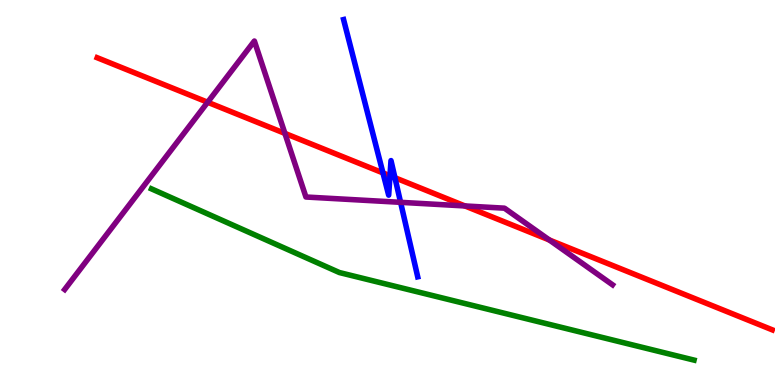[{'lines': ['blue', 'red'], 'intersections': [{'x': 4.94, 'y': 5.51}, {'x': 5.03, 'y': 5.44}, {'x': 5.1, 'y': 5.38}]}, {'lines': ['green', 'red'], 'intersections': []}, {'lines': ['purple', 'red'], 'intersections': [{'x': 2.68, 'y': 7.34}, {'x': 3.68, 'y': 6.54}, {'x': 6.0, 'y': 4.65}, {'x': 7.09, 'y': 3.77}]}, {'lines': ['blue', 'green'], 'intersections': []}, {'lines': ['blue', 'purple'], 'intersections': [{'x': 5.17, 'y': 4.74}]}, {'lines': ['green', 'purple'], 'intersections': []}]